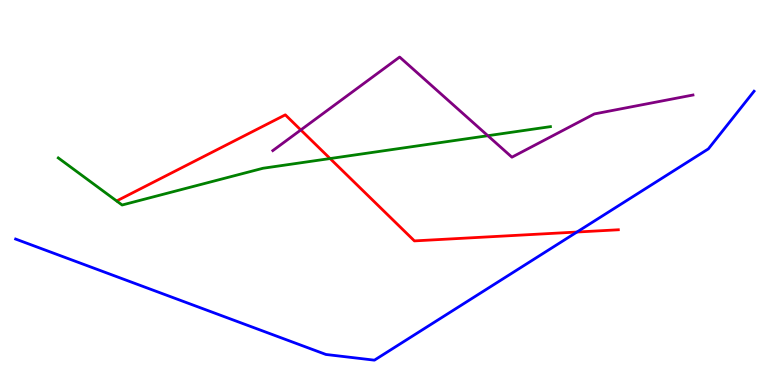[{'lines': ['blue', 'red'], 'intersections': [{'x': 7.44, 'y': 3.97}]}, {'lines': ['green', 'red'], 'intersections': [{'x': 4.26, 'y': 5.88}]}, {'lines': ['purple', 'red'], 'intersections': [{'x': 3.88, 'y': 6.62}]}, {'lines': ['blue', 'green'], 'intersections': []}, {'lines': ['blue', 'purple'], 'intersections': []}, {'lines': ['green', 'purple'], 'intersections': [{'x': 6.29, 'y': 6.48}]}]